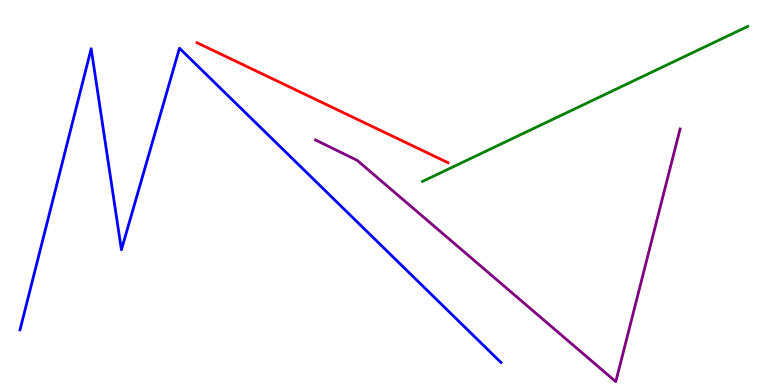[{'lines': ['blue', 'red'], 'intersections': []}, {'lines': ['green', 'red'], 'intersections': []}, {'lines': ['purple', 'red'], 'intersections': []}, {'lines': ['blue', 'green'], 'intersections': []}, {'lines': ['blue', 'purple'], 'intersections': []}, {'lines': ['green', 'purple'], 'intersections': []}]